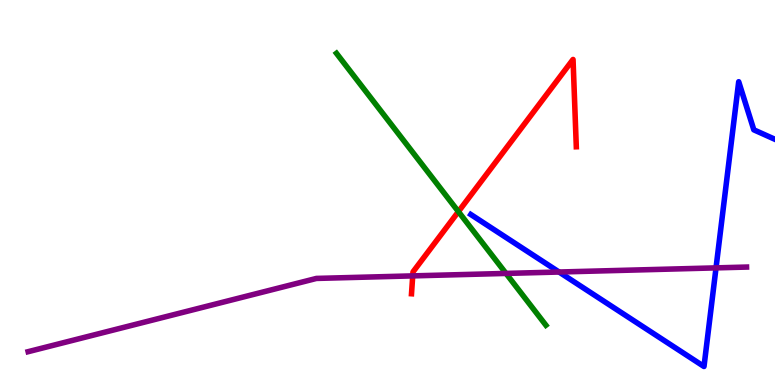[{'lines': ['blue', 'red'], 'intersections': []}, {'lines': ['green', 'red'], 'intersections': [{'x': 5.91, 'y': 4.5}]}, {'lines': ['purple', 'red'], 'intersections': [{'x': 5.33, 'y': 2.83}]}, {'lines': ['blue', 'green'], 'intersections': []}, {'lines': ['blue', 'purple'], 'intersections': [{'x': 7.21, 'y': 2.93}, {'x': 9.24, 'y': 3.04}]}, {'lines': ['green', 'purple'], 'intersections': [{'x': 6.53, 'y': 2.9}]}]